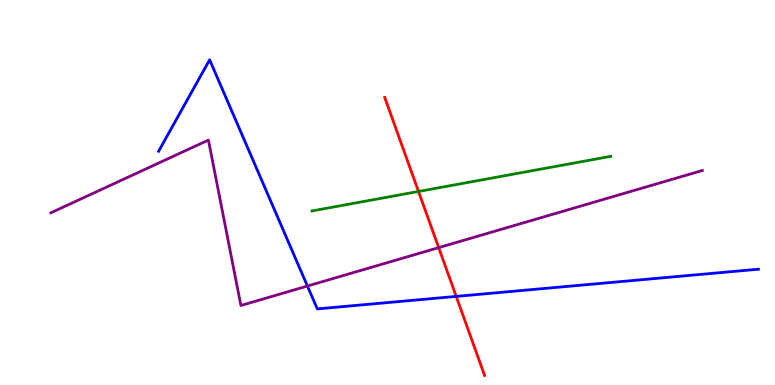[{'lines': ['blue', 'red'], 'intersections': [{'x': 5.89, 'y': 2.3}]}, {'lines': ['green', 'red'], 'intersections': [{'x': 5.4, 'y': 5.03}]}, {'lines': ['purple', 'red'], 'intersections': [{'x': 5.66, 'y': 3.57}]}, {'lines': ['blue', 'green'], 'intersections': []}, {'lines': ['blue', 'purple'], 'intersections': [{'x': 3.97, 'y': 2.57}]}, {'lines': ['green', 'purple'], 'intersections': []}]